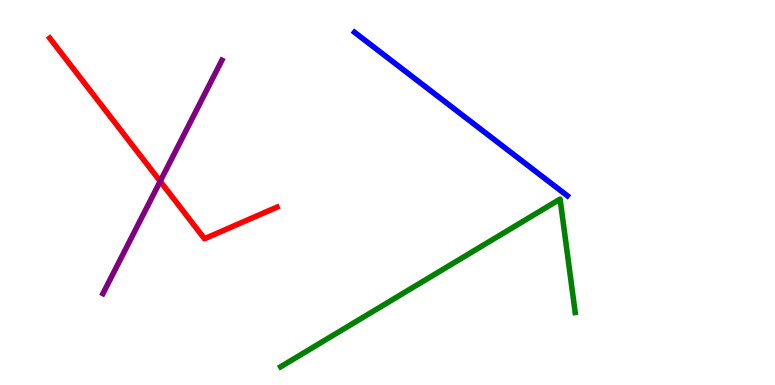[{'lines': ['blue', 'red'], 'intersections': []}, {'lines': ['green', 'red'], 'intersections': []}, {'lines': ['purple', 'red'], 'intersections': [{'x': 2.07, 'y': 5.29}]}, {'lines': ['blue', 'green'], 'intersections': []}, {'lines': ['blue', 'purple'], 'intersections': []}, {'lines': ['green', 'purple'], 'intersections': []}]